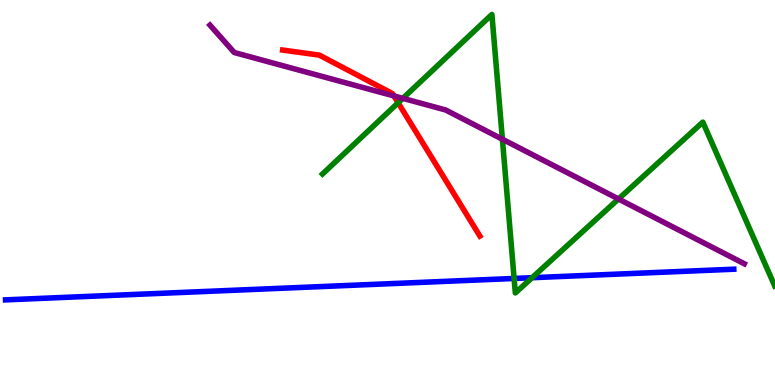[{'lines': ['blue', 'red'], 'intersections': []}, {'lines': ['green', 'red'], 'intersections': [{'x': 5.14, 'y': 7.33}]}, {'lines': ['purple', 'red'], 'intersections': [{'x': 5.08, 'y': 7.51}]}, {'lines': ['blue', 'green'], 'intersections': [{'x': 6.63, 'y': 2.77}, {'x': 6.87, 'y': 2.79}]}, {'lines': ['blue', 'purple'], 'intersections': []}, {'lines': ['green', 'purple'], 'intersections': [{'x': 5.2, 'y': 7.45}, {'x': 6.48, 'y': 6.38}, {'x': 7.98, 'y': 4.83}]}]